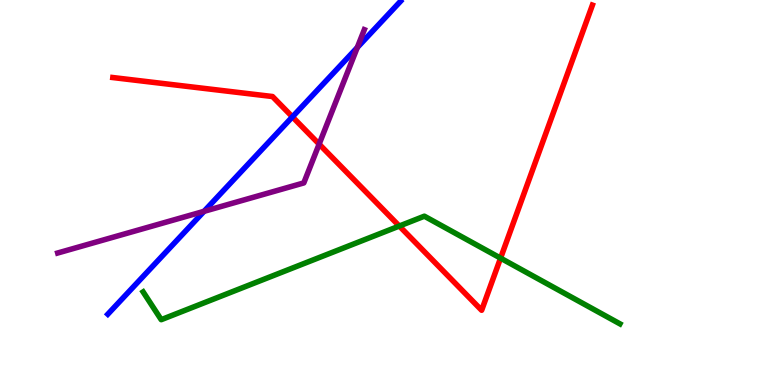[{'lines': ['blue', 'red'], 'intersections': [{'x': 3.77, 'y': 6.96}]}, {'lines': ['green', 'red'], 'intersections': [{'x': 5.15, 'y': 4.13}, {'x': 6.46, 'y': 3.3}]}, {'lines': ['purple', 'red'], 'intersections': [{'x': 4.12, 'y': 6.26}]}, {'lines': ['blue', 'green'], 'intersections': []}, {'lines': ['blue', 'purple'], 'intersections': [{'x': 2.63, 'y': 4.51}, {'x': 4.61, 'y': 8.77}]}, {'lines': ['green', 'purple'], 'intersections': []}]